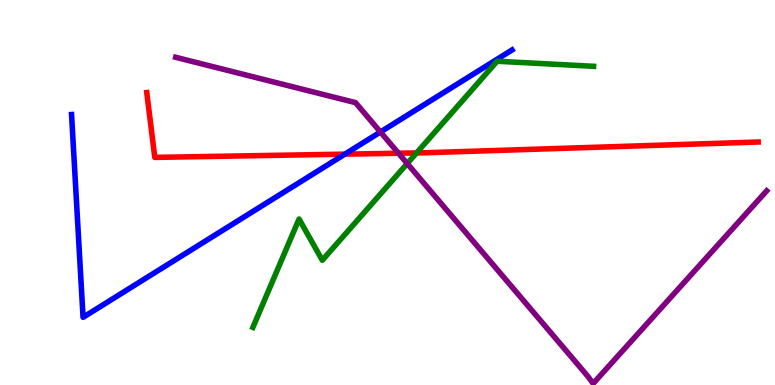[{'lines': ['blue', 'red'], 'intersections': [{'x': 4.45, 'y': 6.0}]}, {'lines': ['green', 'red'], 'intersections': [{'x': 5.37, 'y': 6.03}]}, {'lines': ['purple', 'red'], 'intersections': [{'x': 5.14, 'y': 6.02}]}, {'lines': ['blue', 'green'], 'intersections': []}, {'lines': ['blue', 'purple'], 'intersections': [{'x': 4.91, 'y': 6.57}]}, {'lines': ['green', 'purple'], 'intersections': [{'x': 5.25, 'y': 5.75}]}]